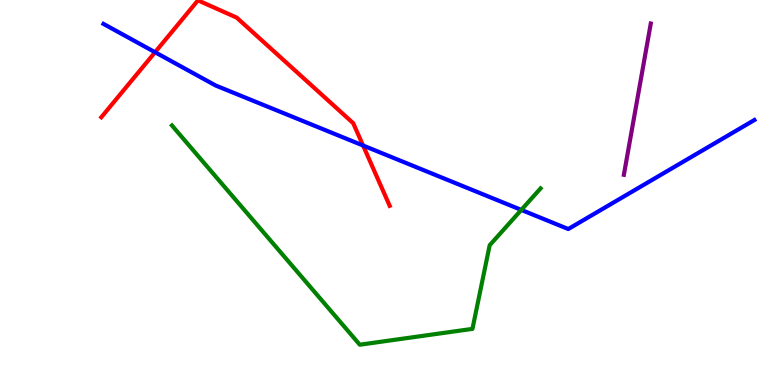[{'lines': ['blue', 'red'], 'intersections': [{'x': 2.0, 'y': 8.64}, {'x': 4.68, 'y': 6.22}]}, {'lines': ['green', 'red'], 'intersections': []}, {'lines': ['purple', 'red'], 'intersections': []}, {'lines': ['blue', 'green'], 'intersections': [{'x': 6.73, 'y': 4.55}]}, {'lines': ['blue', 'purple'], 'intersections': []}, {'lines': ['green', 'purple'], 'intersections': []}]